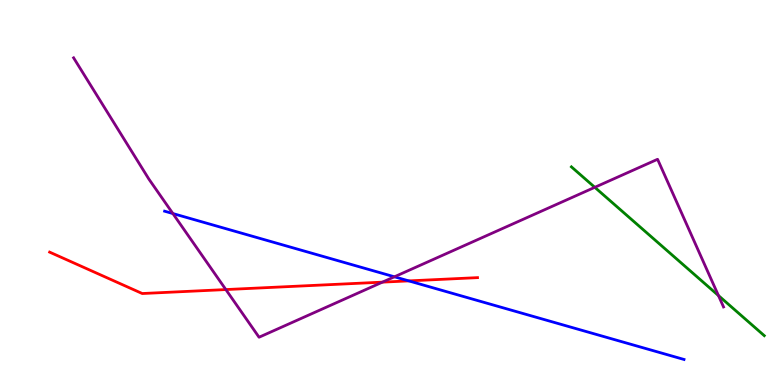[{'lines': ['blue', 'red'], 'intersections': [{'x': 5.27, 'y': 2.7}]}, {'lines': ['green', 'red'], 'intersections': []}, {'lines': ['purple', 'red'], 'intersections': [{'x': 2.91, 'y': 2.48}, {'x': 4.93, 'y': 2.67}]}, {'lines': ['blue', 'green'], 'intersections': []}, {'lines': ['blue', 'purple'], 'intersections': [{'x': 2.23, 'y': 4.45}, {'x': 5.09, 'y': 2.81}]}, {'lines': ['green', 'purple'], 'intersections': [{'x': 7.67, 'y': 5.13}, {'x': 9.27, 'y': 2.32}]}]